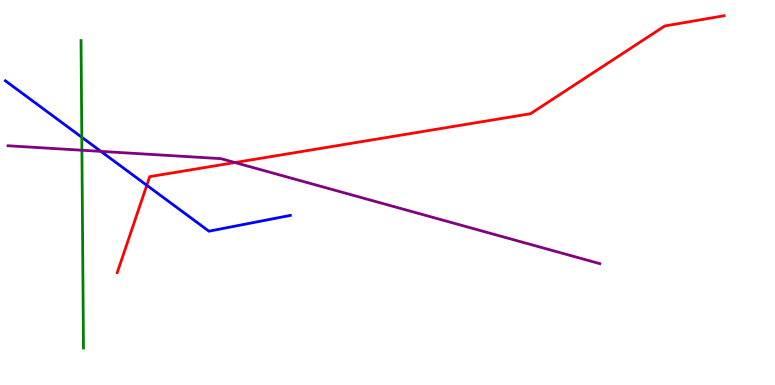[{'lines': ['blue', 'red'], 'intersections': [{'x': 1.89, 'y': 5.19}]}, {'lines': ['green', 'red'], 'intersections': []}, {'lines': ['purple', 'red'], 'intersections': [{'x': 3.03, 'y': 5.78}]}, {'lines': ['blue', 'green'], 'intersections': [{'x': 1.06, 'y': 6.43}]}, {'lines': ['blue', 'purple'], 'intersections': [{'x': 1.3, 'y': 6.07}]}, {'lines': ['green', 'purple'], 'intersections': [{'x': 1.06, 'y': 6.1}]}]